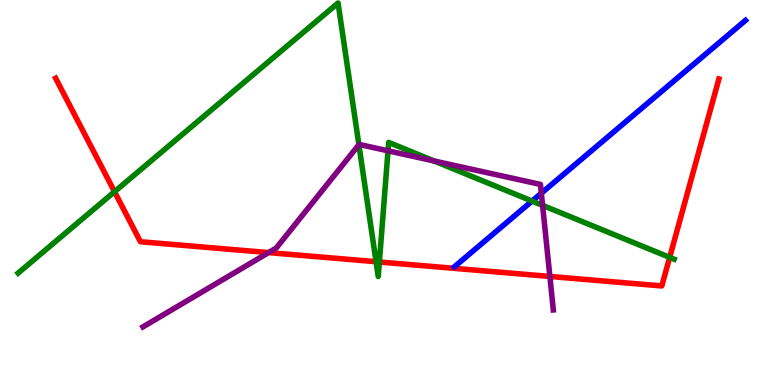[{'lines': ['blue', 'red'], 'intersections': []}, {'lines': ['green', 'red'], 'intersections': [{'x': 1.48, 'y': 5.02}, {'x': 4.85, 'y': 3.2}, {'x': 4.9, 'y': 3.2}, {'x': 8.64, 'y': 3.32}]}, {'lines': ['purple', 'red'], 'intersections': [{'x': 3.47, 'y': 3.44}, {'x': 7.1, 'y': 2.82}]}, {'lines': ['blue', 'green'], 'intersections': [{'x': 6.87, 'y': 4.78}]}, {'lines': ['blue', 'purple'], 'intersections': [{'x': 6.98, 'y': 4.98}]}, {'lines': ['green', 'purple'], 'intersections': [{'x': 4.63, 'y': 6.24}, {'x': 5.01, 'y': 6.08}, {'x': 5.6, 'y': 5.82}, {'x': 7.0, 'y': 4.67}]}]